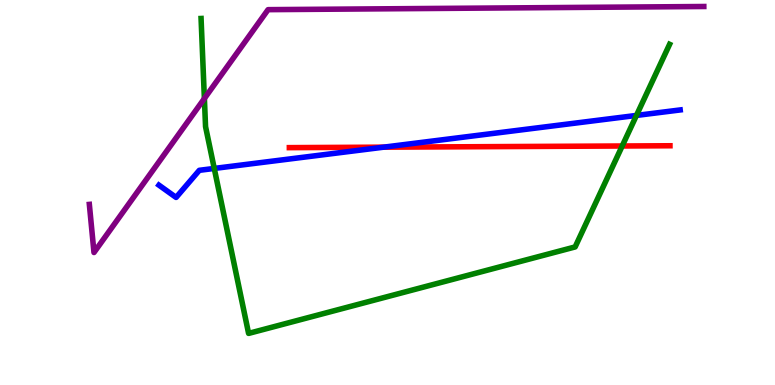[{'lines': ['blue', 'red'], 'intersections': [{'x': 4.95, 'y': 6.18}]}, {'lines': ['green', 'red'], 'intersections': [{'x': 8.03, 'y': 6.21}]}, {'lines': ['purple', 'red'], 'intersections': []}, {'lines': ['blue', 'green'], 'intersections': [{'x': 2.76, 'y': 5.62}, {'x': 8.21, 'y': 7.0}]}, {'lines': ['blue', 'purple'], 'intersections': []}, {'lines': ['green', 'purple'], 'intersections': [{'x': 2.64, 'y': 7.44}]}]